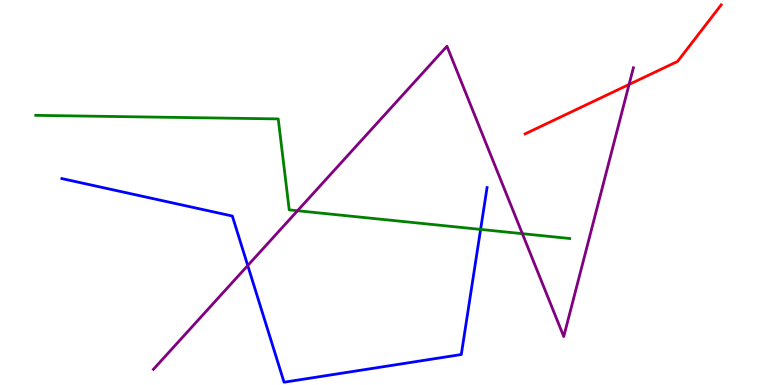[{'lines': ['blue', 'red'], 'intersections': []}, {'lines': ['green', 'red'], 'intersections': []}, {'lines': ['purple', 'red'], 'intersections': [{'x': 8.12, 'y': 7.81}]}, {'lines': ['blue', 'green'], 'intersections': [{'x': 6.2, 'y': 4.04}]}, {'lines': ['blue', 'purple'], 'intersections': [{'x': 3.2, 'y': 3.1}]}, {'lines': ['green', 'purple'], 'intersections': [{'x': 3.84, 'y': 4.53}, {'x': 6.74, 'y': 3.93}]}]